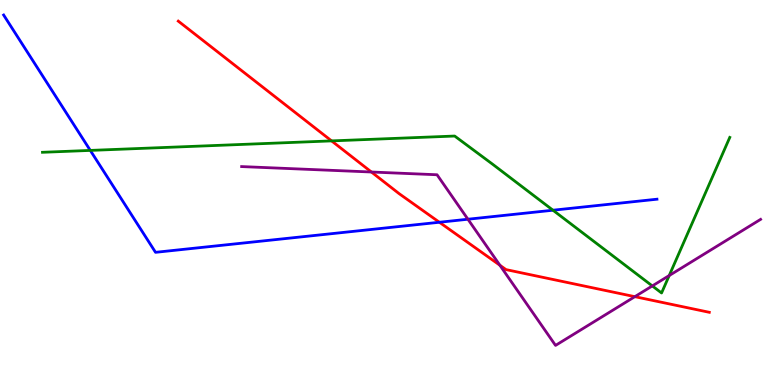[{'lines': ['blue', 'red'], 'intersections': [{'x': 5.67, 'y': 4.23}]}, {'lines': ['green', 'red'], 'intersections': [{'x': 4.28, 'y': 6.34}]}, {'lines': ['purple', 'red'], 'intersections': [{'x': 4.79, 'y': 5.53}, {'x': 6.45, 'y': 3.11}, {'x': 8.19, 'y': 2.29}]}, {'lines': ['blue', 'green'], 'intersections': [{'x': 1.17, 'y': 6.09}, {'x': 7.14, 'y': 4.54}]}, {'lines': ['blue', 'purple'], 'intersections': [{'x': 6.04, 'y': 4.31}]}, {'lines': ['green', 'purple'], 'intersections': [{'x': 8.42, 'y': 2.57}, {'x': 8.63, 'y': 2.84}]}]